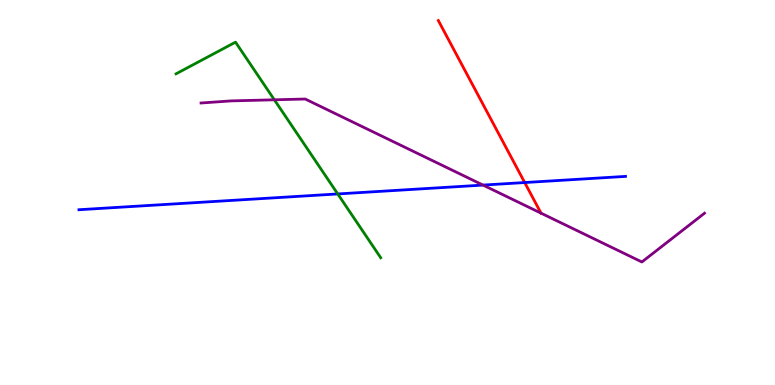[{'lines': ['blue', 'red'], 'intersections': [{'x': 6.77, 'y': 5.26}]}, {'lines': ['green', 'red'], 'intersections': []}, {'lines': ['purple', 'red'], 'intersections': [{'x': 6.98, 'y': 4.46}]}, {'lines': ['blue', 'green'], 'intersections': [{'x': 4.36, 'y': 4.96}]}, {'lines': ['blue', 'purple'], 'intersections': [{'x': 6.23, 'y': 5.19}]}, {'lines': ['green', 'purple'], 'intersections': [{'x': 3.54, 'y': 7.41}]}]